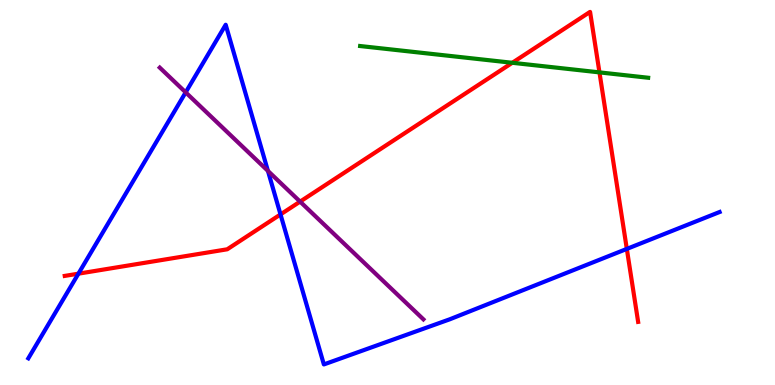[{'lines': ['blue', 'red'], 'intersections': [{'x': 1.01, 'y': 2.89}, {'x': 3.62, 'y': 4.43}, {'x': 8.09, 'y': 3.54}]}, {'lines': ['green', 'red'], 'intersections': [{'x': 6.61, 'y': 8.37}, {'x': 7.73, 'y': 8.12}]}, {'lines': ['purple', 'red'], 'intersections': [{'x': 3.87, 'y': 4.76}]}, {'lines': ['blue', 'green'], 'intersections': []}, {'lines': ['blue', 'purple'], 'intersections': [{'x': 2.4, 'y': 7.6}, {'x': 3.46, 'y': 5.56}]}, {'lines': ['green', 'purple'], 'intersections': []}]